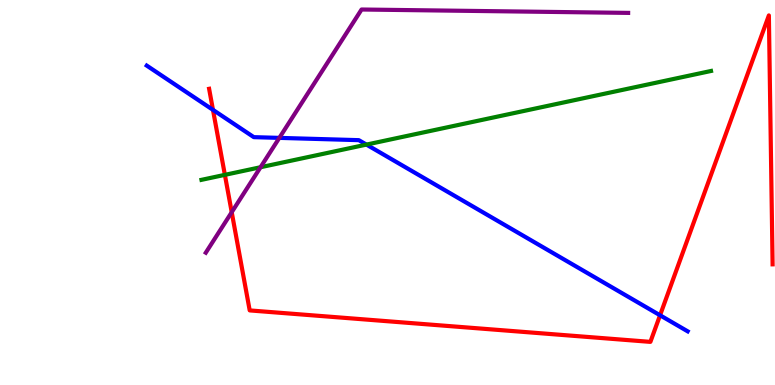[{'lines': ['blue', 'red'], 'intersections': [{'x': 2.75, 'y': 7.15}, {'x': 8.52, 'y': 1.81}]}, {'lines': ['green', 'red'], 'intersections': [{'x': 2.9, 'y': 5.46}]}, {'lines': ['purple', 'red'], 'intersections': [{'x': 2.99, 'y': 4.49}]}, {'lines': ['blue', 'green'], 'intersections': [{'x': 4.73, 'y': 6.24}]}, {'lines': ['blue', 'purple'], 'intersections': [{'x': 3.6, 'y': 6.42}]}, {'lines': ['green', 'purple'], 'intersections': [{'x': 3.36, 'y': 5.66}]}]